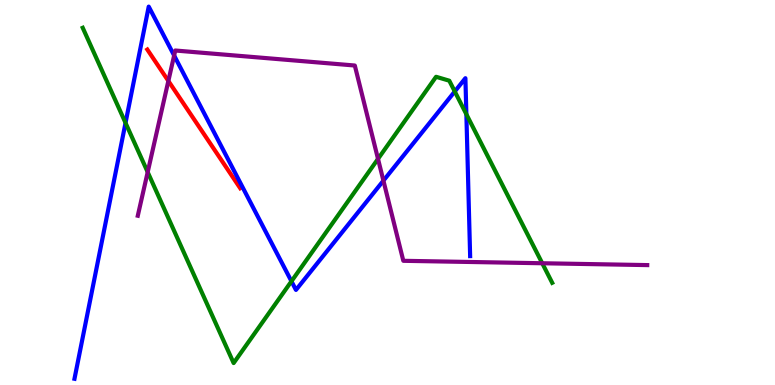[{'lines': ['blue', 'red'], 'intersections': []}, {'lines': ['green', 'red'], 'intersections': []}, {'lines': ['purple', 'red'], 'intersections': [{'x': 2.17, 'y': 7.9}]}, {'lines': ['blue', 'green'], 'intersections': [{'x': 1.62, 'y': 6.81}, {'x': 3.76, 'y': 2.69}, {'x': 5.87, 'y': 7.62}, {'x': 6.02, 'y': 7.03}]}, {'lines': ['blue', 'purple'], 'intersections': [{'x': 2.25, 'y': 8.56}, {'x': 4.95, 'y': 5.31}]}, {'lines': ['green', 'purple'], 'intersections': [{'x': 1.91, 'y': 5.53}, {'x': 4.88, 'y': 5.87}, {'x': 7.0, 'y': 3.16}]}]